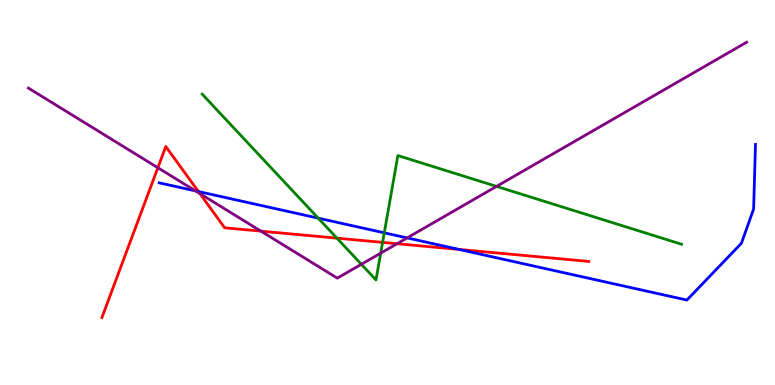[{'lines': ['blue', 'red'], 'intersections': [{'x': 2.56, 'y': 5.03}, {'x': 5.92, 'y': 3.52}]}, {'lines': ['green', 'red'], 'intersections': [{'x': 4.35, 'y': 3.81}, {'x': 4.94, 'y': 3.7}]}, {'lines': ['purple', 'red'], 'intersections': [{'x': 2.04, 'y': 5.64}, {'x': 2.58, 'y': 4.97}, {'x': 3.37, 'y': 4.0}, {'x': 5.12, 'y': 3.67}]}, {'lines': ['blue', 'green'], 'intersections': [{'x': 4.11, 'y': 4.33}, {'x': 4.96, 'y': 3.95}]}, {'lines': ['blue', 'purple'], 'intersections': [{'x': 2.52, 'y': 5.04}, {'x': 5.25, 'y': 3.82}]}, {'lines': ['green', 'purple'], 'intersections': [{'x': 4.66, 'y': 3.14}, {'x': 4.91, 'y': 3.42}, {'x': 6.41, 'y': 5.16}]}]